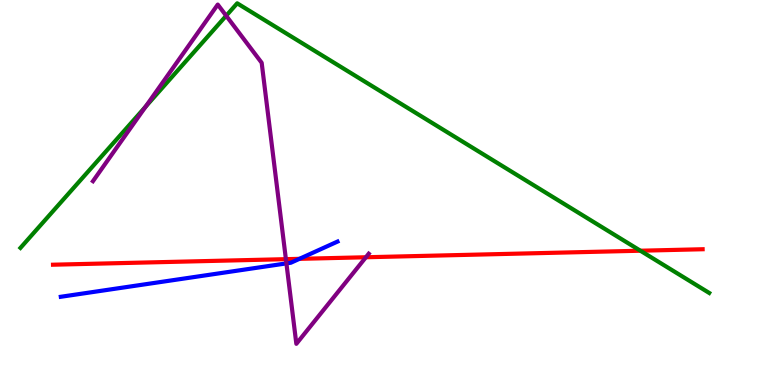[{'lines': ['blue', 'red'], 'intersections': [{'x': 3.86, 'y': 3.28}]}, {'lines': ['green', 'red'], 'intersections': [{'x': 8.26, 'y': 3.49}]}, {'lines': ['purple', 'red'], 'intersections': [{'x': 3.69, 'y': 3.27}, {'x': 4.72, 'y': 3.32}]}, {'lines': ['blue', 'green'], 'intersections': []}, {'lines': ['blue', 'purple'], 'intersections': [{'x': 3.7, 'y': 3.16}]}, {'lines': ['green', 'purple'], 'intersections': [{'x': 1.88, 'y': 7.23}, {'x': 2.92, 'y': 9.59}]}]